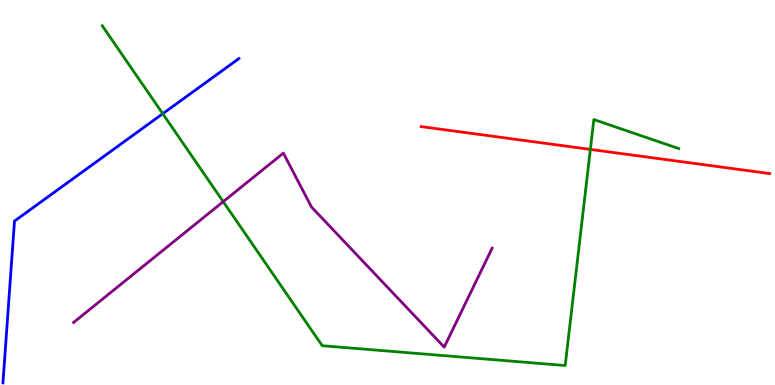[{'lines': ['blue', 'red'], 'intersections': []}, {'lines': ['green', 'red'], 'intersections': [{'x': 7.62, 'y': 6.12}]}, {'lines': ['purple', 'red'], 'intersections': []}, {'lines': ['blue', 'green'], 'intersections': [{'x': 2.1, 'y': 7.05}]}, {'lines': ['blue', 'purple'], 'intersections': []}, {'lines': ['green', 'purple'], 'intersections': [{'x': 2.88, 'y': 4.76}]}]